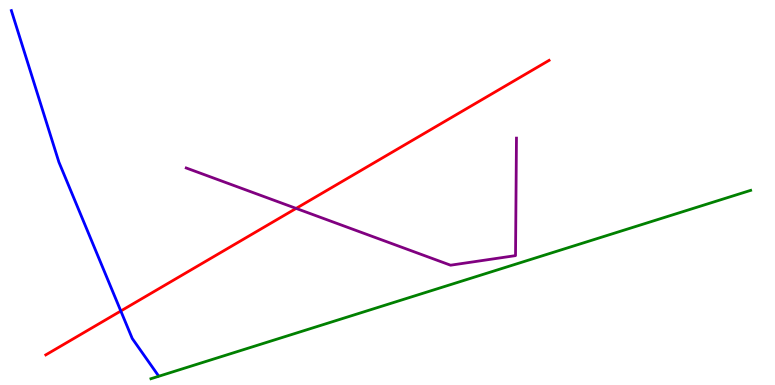[{'lines': ['blue', 'red'], 'intersections': [{'x': 1.56, 'y': 1.92}]}, {'lines': ['green', 'red'], 'intersections': []}, {'lines': ['purple', 'red'], 'intersections': [{'x': 3.82, 'y': 4.59}]}, {'lines': ['blue', 'green'], 'intersections': []}, {'lines': ['blue', 'purple'], 'intersections': []}, {'lines': ['green', 'purple'], 'intersections': []}]